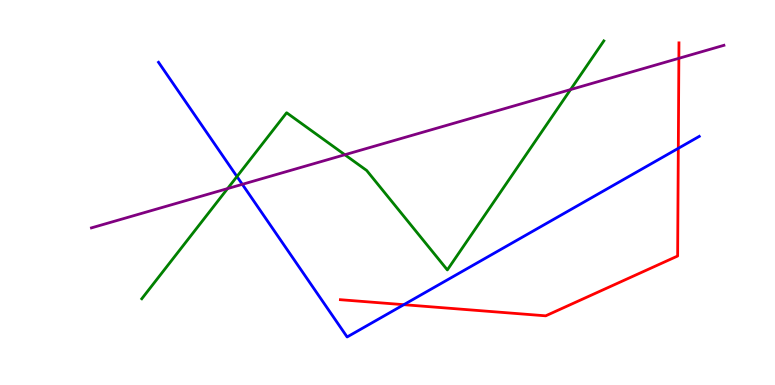[{'lines': ['blue', 'red'], 'intersections': [{'x': 5.21, 'y': 2.09}, {'x': 8.75, 'y': 6.15}]}, {'lines': ['green', 'red'], 'intersections': []}, {'lines': ['purple', 'red'], 'intersections': [{'x': 8.76, 'y': 8.49}]}, {'lines': ['blue', 'green'], 'intersections': [{'x': 3.06, 'y': 5.41}]}, {'lines': ['blue', 'purple'], 'intersections': [{'x': 3.13, 'y': 5.21}]}, {'lines': ['green', 'purple'], 'intersections': [{'x': 2.94, 'y': 5.1}, {'x': 4.45, 'y': 5.98}, {'x': 7.36, 'y': 7.67}]}]